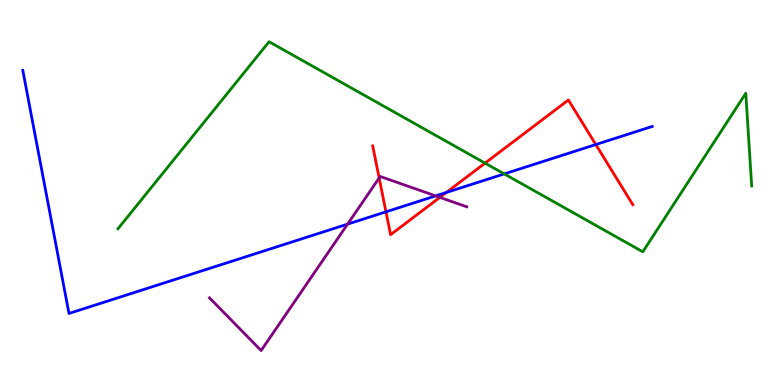[{'lines': ['blue', 'red'], 'intersections': [{'x': 4.98, 'y': 4.5}, {'x': 5.76, 'y': 5.0}, {'x': 7.69, 'y': 6.25}]}, {'lines': ['green', 'red'], 'intersections': [{'x': 6.26, 'y': 5.76}]}, {'lines': ['purple', 'red'], 'intersections': [{'x': 4.89, 'y': 5.38}, {'x': 5.68, 'y': 4.87}]}, {'lines': ['blue', 'green'], 'intersections': [{'x': 6.51, 'y': 5.48}]}, {'lines': ['blue', 'purple'], 'intersections': [{'x': 4.48, 'y': 4.18}, {'x': 5.62, 'y': 4.91}]}, {'lines': ['green', 'purple'], 'intersections': []}]